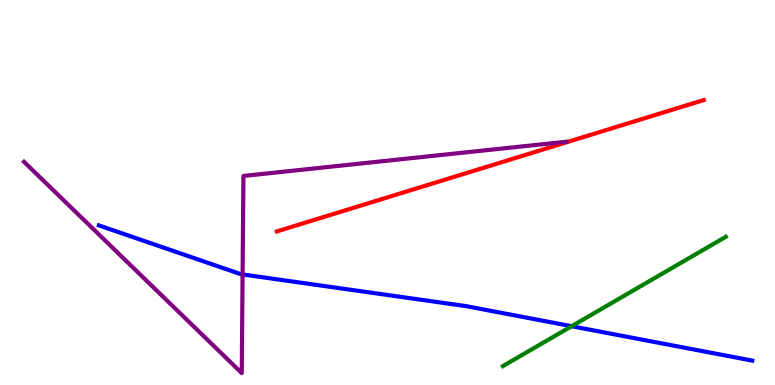[{'lines': ['blue', 'red'], 'intersections': []}, {'lines': ['green', 'red'], 'intersections': []}, {'lines': ['purple', 'red'], 'intersections': []}, {'lines': ['blue', 'green'], 'intersections': [{'x': 7.38, 'y': 1.53}]}, {'lines': ['blue', 'purple'], 'intersections': [{'x': 3.13, 'y': 2.87}]}, {'lines': ['green', 'purple'], 'intersections': []}]